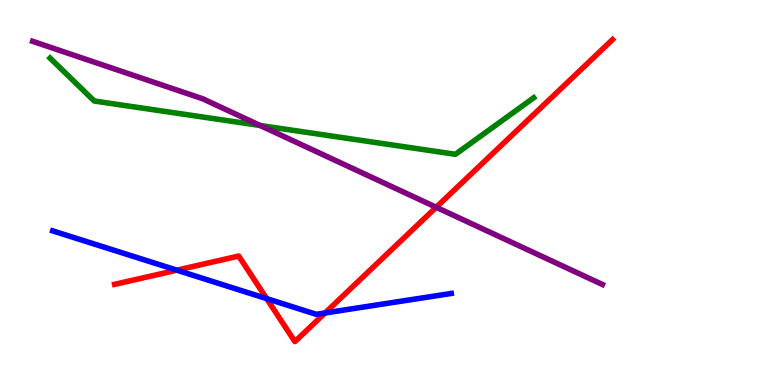[{'lines': ['blue', 'red'], 'intersections': [{'x': 2.28, 'y': 2.98}, {'x': 3.44, 'y': 2.24}, {'x': 4.19, 'y': 1.87}]}, {'lines': ['green', 'red'], 'intersections': []}, {'lines': ['purple', 'red'], 'intersections': [{'x': 5.63, 'y': 4.62}]}, {'lines': ['blue', 'green'], 'intersections': []}, {'lines': ['blue', 'purple'], 'intersections': []}, {'lines': ['green', 'purple'], 'intersections': [{'x': 3.36, 'y': 6.74}]}]